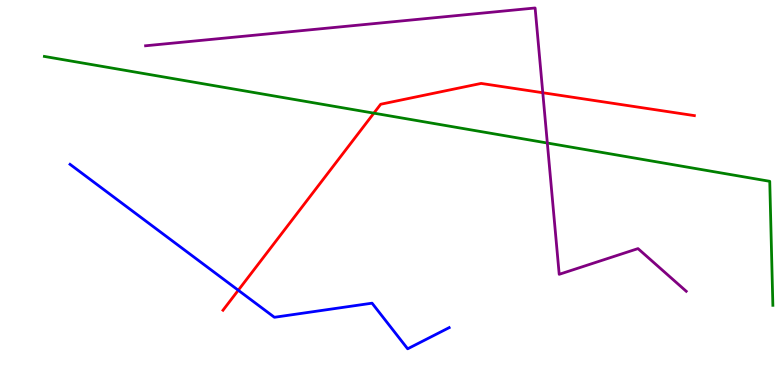[{'lines': ['blue', 'red'], 'intersections': [{'x': 3.07, 'y': 2.46}]}, {'lines': ['green', 'red'], 'intersections': [{'x': 4.82, 'y': 7.06}]}, {'lines': ['purple', 'red'], 'intersections': [{'x': 7.0, 'y': 7.59}]}, {'lines': ['blue', 'green'], 'intersections': []}, {'lines': ['blue', 'purple'], 'intersections': []}, {'lines': ['green', 'purple'], 'intersections': [{'x': 7.06, 'y': 6.29}]}]